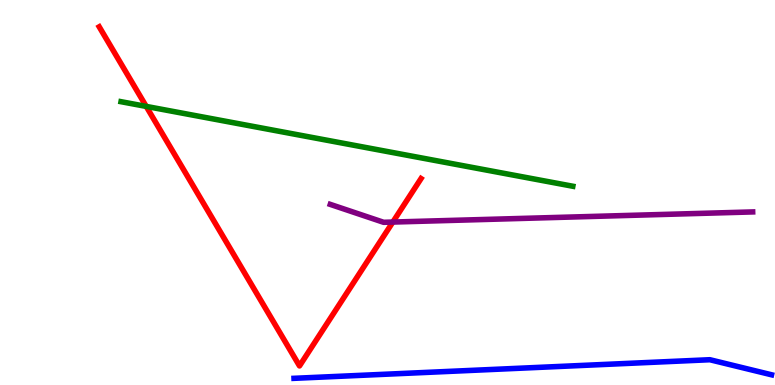[{'lines': ['blue', 'red'], 'intersections': []}, {'lines': ['green', 'red'], 'intersections': [{'x': 1.89, 'y': 7.24}]}, {'lines': ['purple', 'red'], 'intersections': [{'x': 5.07, 'y': 4.23}]}, {'lines': ['blue', 'green'], 'intersections': []}, {'lines': ['blue', 'purple'], 'intersections': []}, {'lines': ['green', 'purple'], 'intersections': []}]